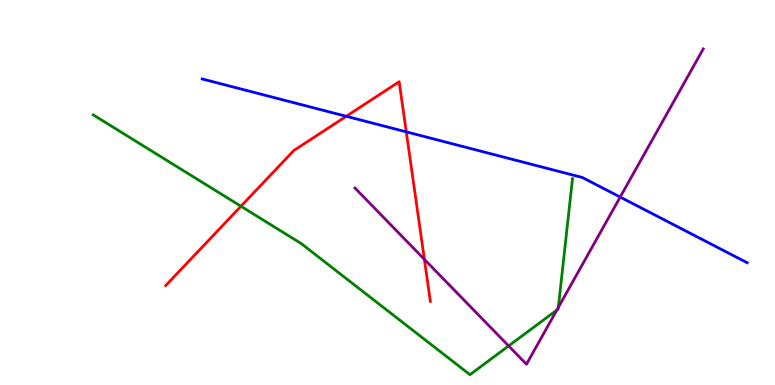[{'lines': ['blue', 'red'], 'intersections': [{'x': 4.47, 'y': 6.98}, {'x': 5.24, 'y': 6.58}]}, {'lines': ['green', 'red'], 'intersections': [{'x': 3.11, 'y': 4.64}]}, {'lines': ['purple', 'red'], 'intersections': [{'x': 5.48, 'y': 3.26}]}, {'lines': ['blue', 'green'], 'intersections': []}, {'lines': ['blue', 'purple'], 'intersections': [{'x': 8.0, 'y': 4.88}]}, {'lines': ['green', 'purple'], 'intersections': [{'x': 6.56, 'y': 1.02}, {'x': 7.19, 'y': 1.95}, {'x': 7.2, 'y': 2.02}]}]